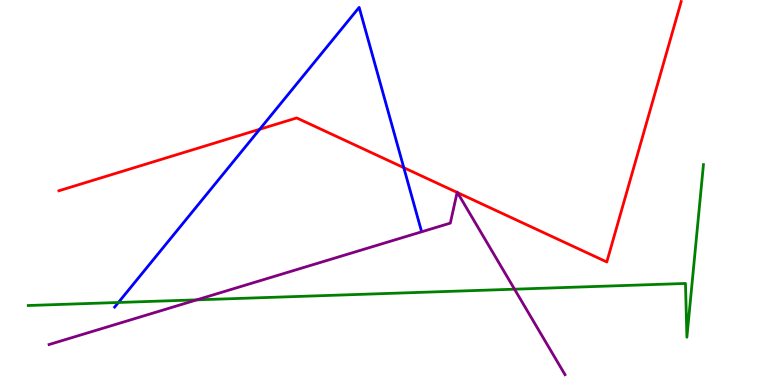[{'lines': ['blue', 'red'], 'intersections': [{'x': 3.35, 'y': 6.64}, {'x': 5.21, 'y': 5.64}]}, {'lines': ['green', 'red'], 'intersections': []}, {'lines': ['purple', 'red'], 'intersections': [{'x': 5.9, 'y': 5.0}, {'x': 5.9, 'y': 5.0}]}, {'lines': ['blue', 'green'], 'intersections': [{'x': 1.53, 'y': 2.14}]}, {'lines': ['blue', 'purple'], 'intersections': []}, {'lines': ['green', 'purple'], 'intersections': [{'x': 2.54, 'y': 2.21}, {'x': 6.64, 'y': 2.49}]}]